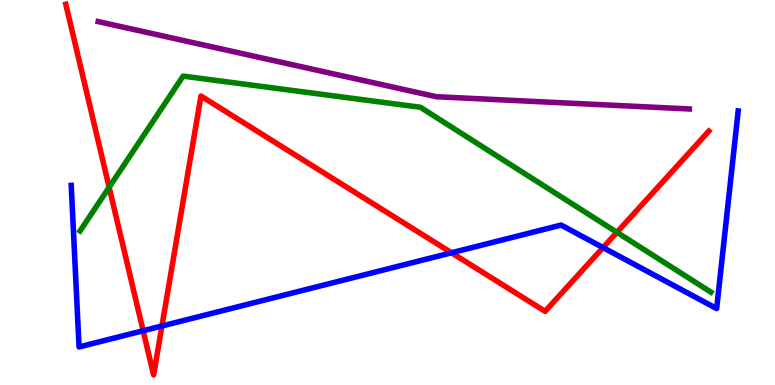[{'lines': ['blue', 'red'], 'intersections': [{'x': 1.85, 'y': 1.41}, {'x': 2.09, 'y': 1.53}, {'x': 5.83, 'y': 3.43}, {'x': 7.78, 'y': 3.57}]}, {'lines': ['green', 'red'], 'intersections': [{'x': 1.41, 'y': 5.14}, {'x': 7.96, 'y': 3.97}]}, {'lines': ['purple', 'red'], 'intersections': []}, {'lines': ['blue', 'green'], 'intersections': []}, {'lines': ['blue', 'purple'], 'intersections': []}, {'lines': ['green', 'purple'], 'intersections': []}]